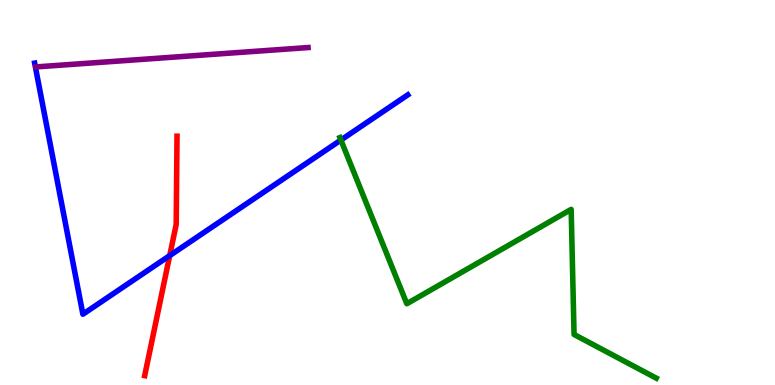[{'lines': ['blue', 'red'], 'intersections': [{'x': 2.19, 'y': 3.36}]}, {'lines': ['green', 'red'], 'intersections': []}, {'lines': ['purple', 'red'], 'intersections': []}, {'lines': ['blue', 'green'], 'intersections': [{'x': 4.4, 'y': 6.36}]}, {'lines': ['blue', 'purple'], 'intersections': []}, {'lines': ['green', 'purple'], 'intersections': []}]